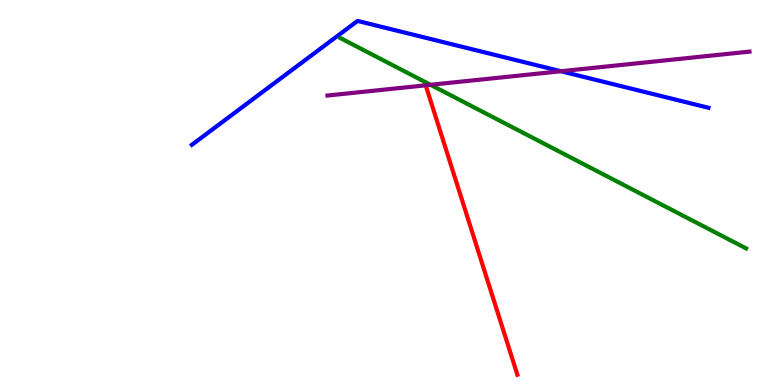[{'lines': ['blue', 'red'], 'intersections': []}, {'lines': ['green', 'red'], 'intersections': []}, {'lines': ['purple', 'red'], 'intersections': [{'x': 5.49, 'y': 7.78}]}, {'lines': ['blue', 'green'], 'intersections': []}, {'lines': ['blue', 'purple'], 'intersections': [{'x': 7.24, 'y': 8.15}]}, {'lines': ['green', 'purple'], 'intersections': [{'x': 5.56, 'y': 7.8}]}]